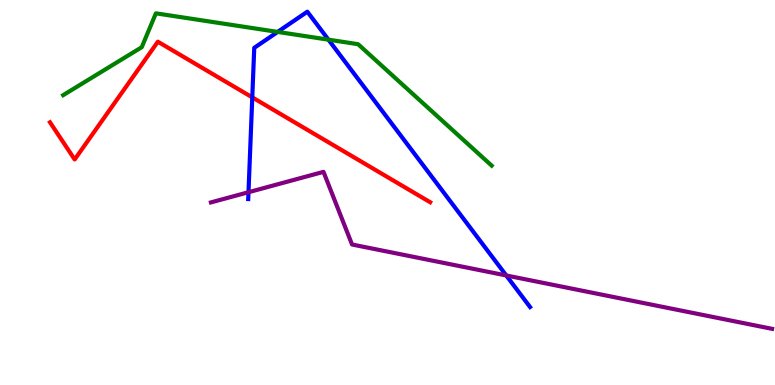[{'lines': ['blue', 'red'], 'intersections': [{'x': 3.26, 'y': 7.47}]}, {'lines': ['green', 'red'], 'intersections': []}, {'lines': ['purple', 'red'], 'intersections': []}, {'lines': ['blue', 'green'], 'intersections': [{'x': 3.58, 'y': 9.17}, {'x': 4.24, 'y': 8.97}]}, {'lines': ['blue', 'purple'], 'intersections': [{'x': 3.21, 'y': 5.01}, {'x': 6.53, 'y': 2.85}]}, {'lines': ['green', 'purple'], 'intersections': []}]